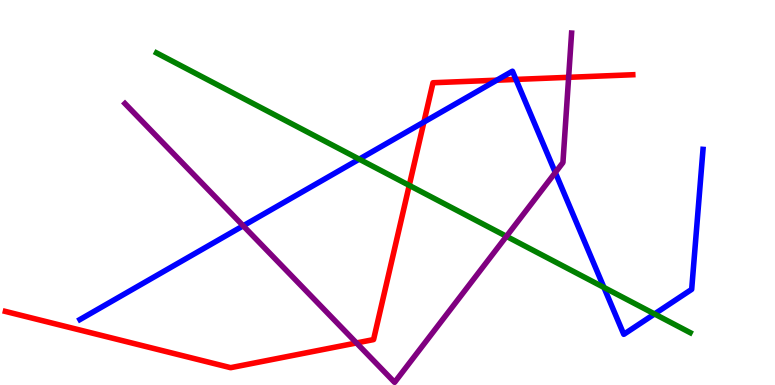[{'lines': ['blue', 'red'], 'intersections': [{'x': 5.47, 'y': 6.83}, {'x': 6.41, 'y': 7.92}, {'x': 6.66, 'y': 7.94}]}, {'lines': ['green', 'red'], 'intersections': [{'x': 5.28, 'y': 5.18}]}, {'lines': ['purple', 'red'], 'intersections': [{'x': 4.6, 'y': 1.09}, {'x': 7.34, 'y': 7.99}]}, {'lines': ['blue', 'green'], 'intersections': [{'x': 4.64, 'y': 5.87}, {'x': 7.79, 'y': 2.53}, {'x': 8.45, 'y': 1.85}]}, {'lines': ['blue', 'purple'], 'intersections': [{'x': 3.14, 'y': 4.14}, {'x': 7.17, 'y': 5.52}]}, {'lines': ['green', 'purple'], 'intersections': [{'x': 6.53, 'y': 3.86}]}]